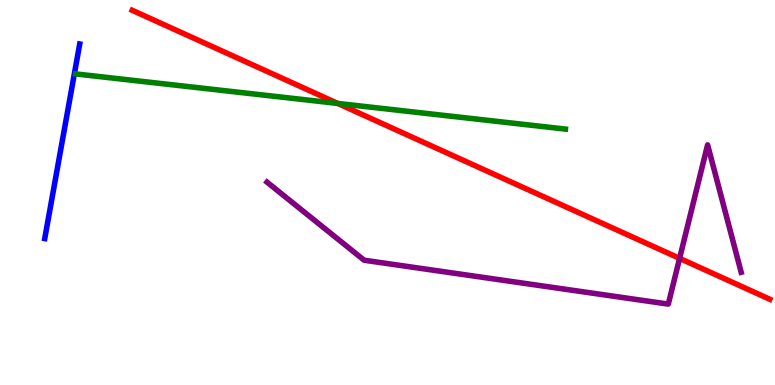[{'lines': ['blue', 'red'], 'intersections': []}, {'lines': ['green', 'red'], 'intersections': [{'x': 4.36, 'y': 7.31}]}, {'lines': ['purple', 'red'], 'intersections': [{'x': 8.77, 'y': 3.29}]}, {'lines': ['blue', 'green'], 'intersections': []}, {'lines': ['blue', 'purple'], 'intersections': []}, {'lines': ['green', 'purple'], 'intersections': []}]